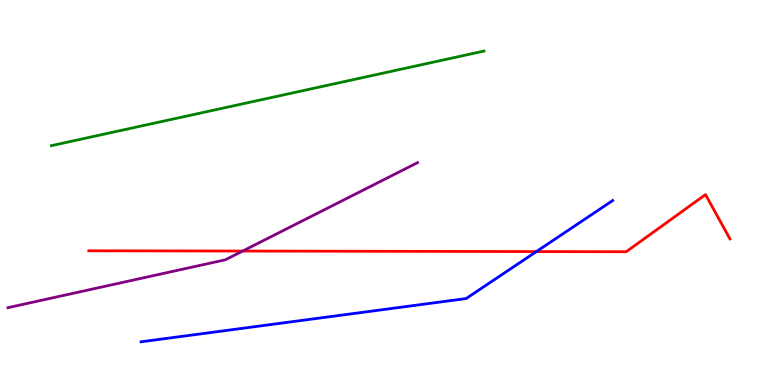[{'lines': ['blue', 'red'], 'intersections': [{'x': 6.92, 'y': 3.47}]}, {'lines': ['green', 'red'], 'intersections': []}, {'lines': ['purple', 'red'], 'intersections': [{'x': 3.13, 'y': 3.48}]}, {'lines': ['blue', 'green'], 'intersections': []}, {'lines': ['blue', 'purple'], 'intersections': []}, {'lines': ['green', 'purple'], 'intersections': []}]